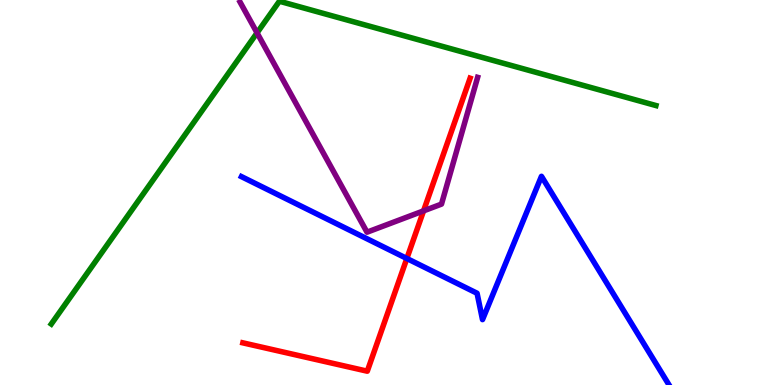[{'lines': ['blue', 'red'], 'intersections': [{'x': 5.25, 'y': 3.29}]}, {'lines': ['green', 'red'], 'intersections': []}, {'lines': ['purple', 'red'], 'intersections': [{'x': 5.47, 'y': 4.52}]}, {'lines': ['blue', 'green'], 'intersections': []}, {'lines': ['blue', 'purple'], 'intersections': []}, {'lines': ['green', 'purple'], 'intersections': [{'x': 3.32, 'y': 9.15}]}]